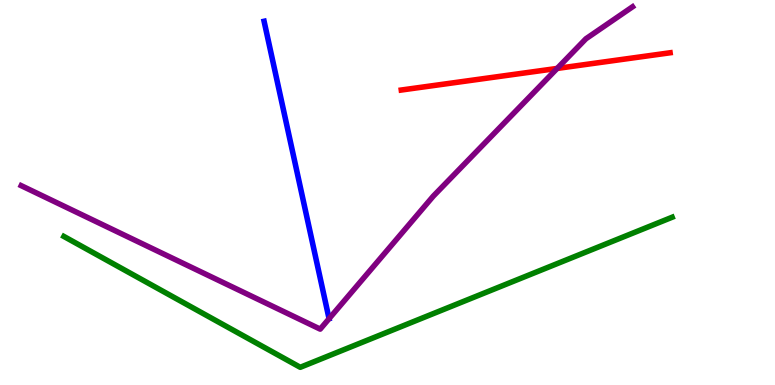[{'lines': ['blue', 'red'], 'intersections': []}, {'lines': ['green', 'red'], 'intersections': []}, {'lines': ['purple', 'red'], 'intersections': [{'x': 7.19, 'y': 8.22}]}, {'lines': ['blue', 'green'], 'intersections': []}, {'lines': ['blue', 'purple'], 'intersections': []}, {'lines': ['green', 'purple'], 'intersections': []}]